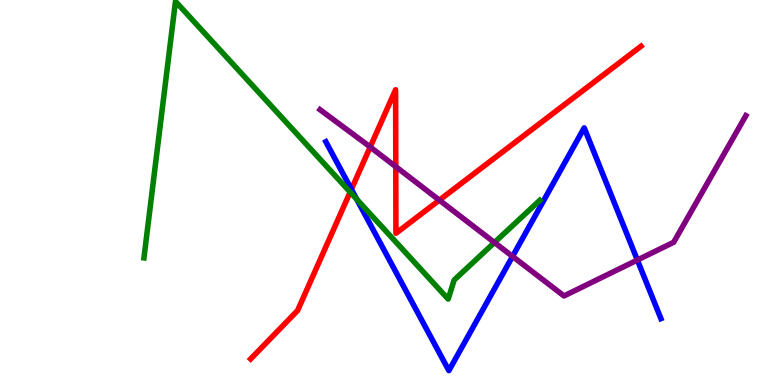[{'lines': ['blue', 'red'], 'intersections': [{'x': 4.53, 'y': 5.08}]}, {'lines': ['green', 'red'], 'intersections': [{'x': 4.52, 'y': 5.01}]}, {'lines': ['purple', 'red'], 'intersections': [{'x': 4.78, 'y': 6.18}, {'x': 5.11, 'y': 5.67}, {'x': 5.67, 'y': 4.8}]}, {'lines': ['blue', 'green'], 'intersections': [{'x': 4.6, 'y': 4.82}]}, {'lines': ['blue', 'purple'], 'intersections': [{'x': 6.61, 'y': 3.34}, {'x': 8.22, 'y': 3.25}]}, {'lines': ['green', 'purple'], 'intersections': [{'x': 6.38, 'y': 3.7}]}]